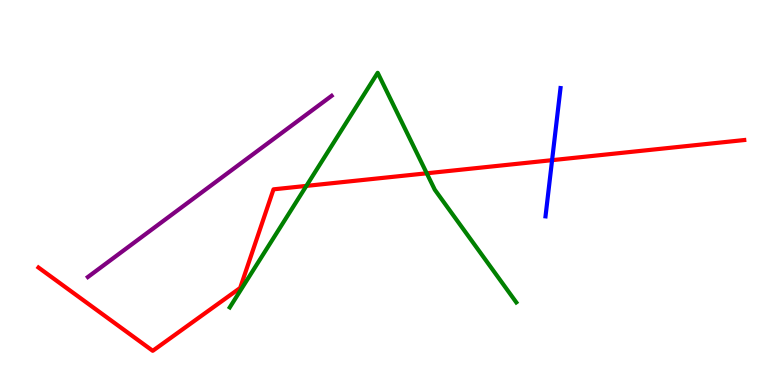[{'lines': ['blue', 'red'], 'intersections': [{'x': 7.12, 'y': 5.84}]}, {'lines': ['green', 'red'], 'intersections': [{'x': 3.95, 'y': 5.17}, {'x': 5.51, 'y': 5.5}]}, {'lines': ['purple', 'red'], 'intersections': []}, {'lines': ['blue', 'green'], 'intersections': []}, {'lines': ['blue', 'purple'], 'intersections': []}, {'lines': ['green', 'purple'], 'intersections': []}]